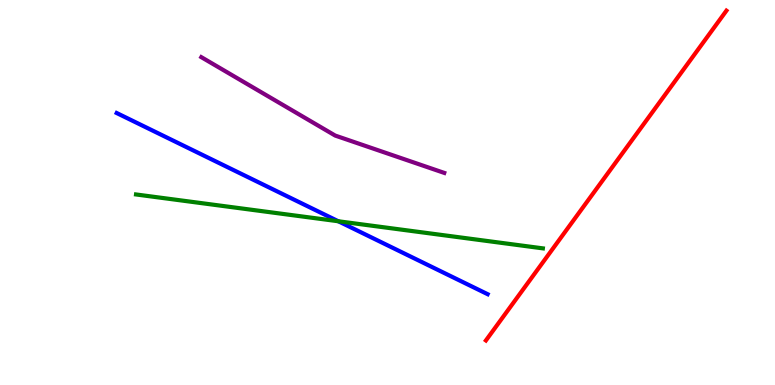[{'lines': ['blue', 'red'], 'intersections': []}, {'lines': ['green', 'red'], 'intersections': []}, {'lines': ['purple', 'red'], 'intersections': []}, {'lines': ['blue', 'green'], 'intersections': [{'x': 4.37, 'y': 4.25}]}, {'lines': ['blue', 'purple'], 'intersections': []}, {'lines': ['green', 'purple'], 'intersections': []}]